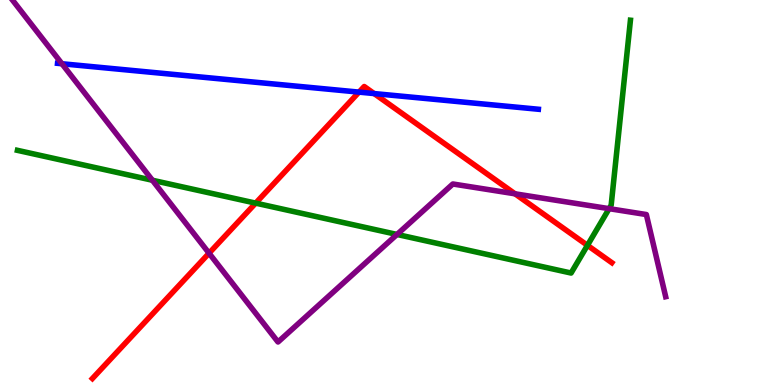[{'lines': ['blue', 'red'], 'intersections': [{'x': 4.63, 'y': 7.61}, {'x': 4.83, 'y': 7.57}]}, {'lines': ['green', 'red'], 'intersections': [{'x': 3.3, 'y': 4.72}, {'x': 7.58, 'y': 3.63}]}, {'lines': ['purple', 'red'], 'intersections': [{'x': 2.7, 'y': 3.42}, {'x': 6.65, 'y': 4.97}]}, {'lines': ['blue', 'green'], 'intersections': []}, {'lines': ['blue', 'purple'], 'intersections': [{'x': 0.799, 'y': 8.34}]}, {'lines': ['green', 'purple'], 'intersections': [{'x': 1.97, 'y': 5.32}, {'x': 5.12, 'y': 3.91}, {'x': 7.86, 'y': 4.58}]}]